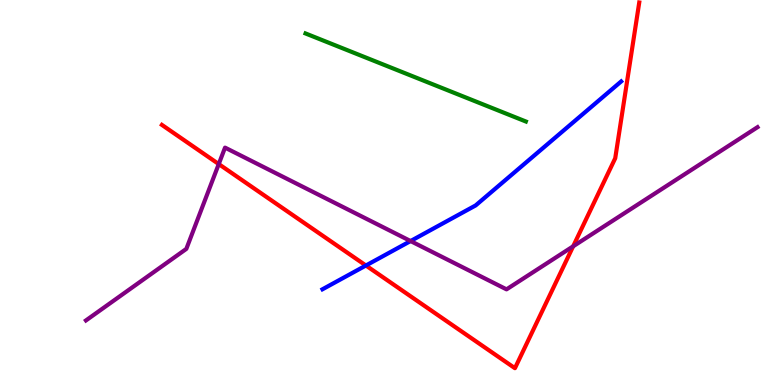[{'lines': ['blue', 'red'], 'intersections': [{'x': 4.72, 'y': 3.1}]}, {'lines': ['green', 'red'], 'intersections': []}, {'lines': ['purple', 'red'], 'intersections': [{'x': 2.82, 'y': 5.74}, {'x': 7.4, 'y': 3.6}]}, {'lines': ['blue', 'green'], 'intersections': []}, {'lines': ['blue', 'purple'], 'intersections': [{'x': 5.3, 'y': 3.74}]}, {'lines': ['green', 'purple'], 'intersections': []}]